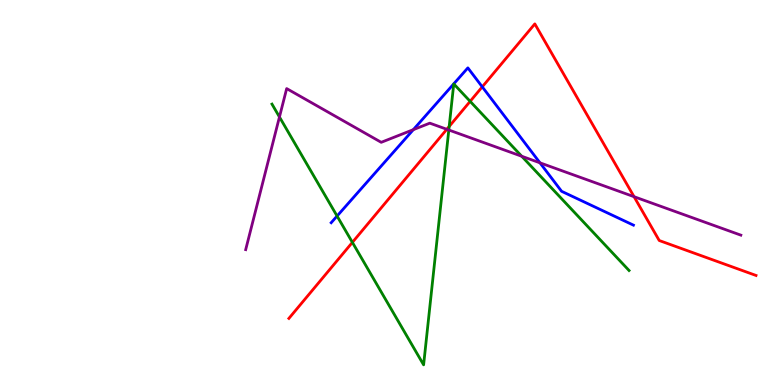[{'lines': ['blue', 'red'], 'intersections': [{'x': 6.22, 'y': 7.74}]}, {'lines': ['green', 'red'], 'intersections': [{'x': 4.55, 'y': 3.7}, {'x': 5.8, 'y': 6.72}, {'x': 6.07, 'y': 7.37}]}, {'lines': ['purple', 'red'], 'intersections': [{'x': 5.77, 'y': 6.64}, {'x': 8.18, 'y': 4.89}]}, {'lines': ['blue', 'green'], 'intersections': [{'x': 4.35, 'y': 4.39}]}, {'lines': ['blue', 'purple'], 'intersections': [{'x': 5.33, 'y': 6.63}, {'x': 6.97, 'y': 5.77}]}, {'lines': ['green', 'purple'], 'intersections': [{'x': 3.61, 'y': 6.96}, {'x': 5.79, 'y': 6.62}, {'x': 6.73, 'y': 5.94}]}]